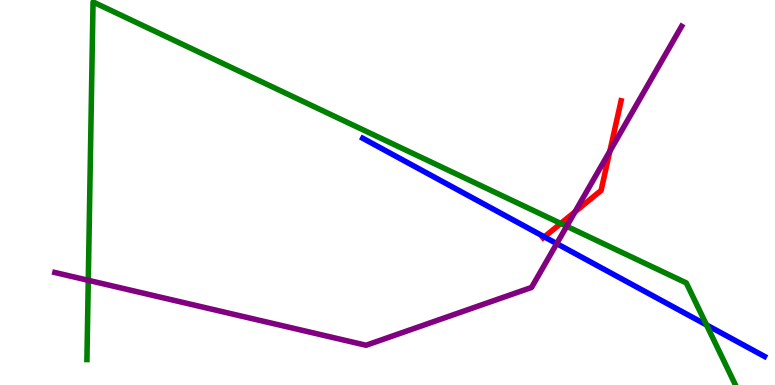[{'lines': ['blue', 'red'], 'intersections': [{'x': 7.02, 'y': 3.85}]}, {'lines': ['green', 'red'], 'intersections': [{'x': 7.24, 'y': 4.2}]}, {'lines': ['purple', 'red'], 'intersections': [{'x': 7.42, 'y': 4.5}, {'x': 7.87, 'y': 6.07}]}, {'lines': ['blue', 'green'], 'intersections': [{'x': 9.12, 'y': 1.56}]}, {'lines': ['blue', 'purple'], 'intersections': [{'x': 7.18, 'y': 3.67}]}, {'lines': ['green', 'purple'], 'intersections': [{'x': 1.14, 'y': 2.72}, {'x': 7.31, 'y': 4.12}]}]